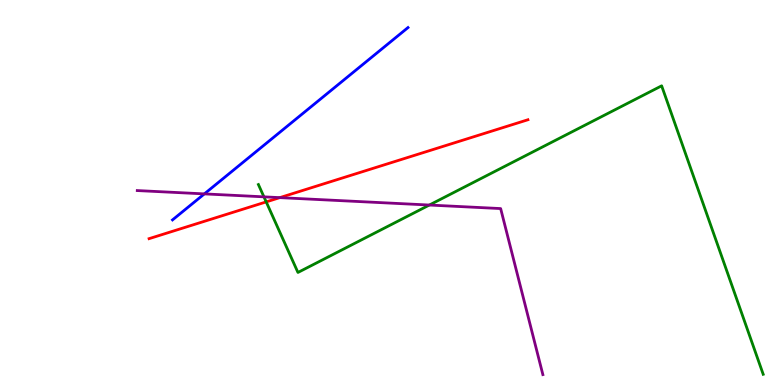[{'lines': ['blue', 'red'], 'intersections': []}, {'lines': ['green', 'red'], 'intersections': [{'x': 3.43, 'y': 4.76}]}, {'lines': ['purple', 'red'], 'intersections': [{'x': 3.61, 'y': 4.87}]}, {'lines': ['blue', 'green'], 'intersections': []}, {'lines': ['blue', 'purple'], 'intersections': [{'x': 2.64, 'y': 4.96}]}, {'lines': ['green', 'purple'], 'intersections': [{'x': 3.41, 'y': 4.89}, {'x': 5.54, 'y': 4.67}]}]